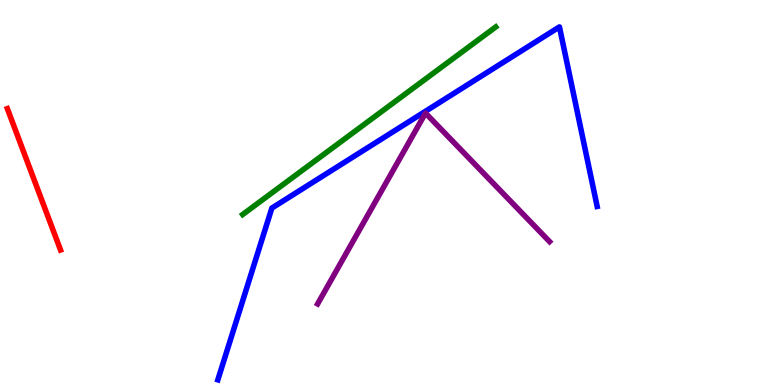[{'lines': ['blue', 'red'], 'intersections': []}, {'lines': ['green', 'red'], 'intersections': []}, {'lines': ['purple', 'red'], 'intersections': []}, {'lines': ['blue', 'green'], 'intersections': []}, {'lines': ['blue', 'purple'], 'intersections': []}, {'lines': ['green', 'purple'], 'intersections': []}]